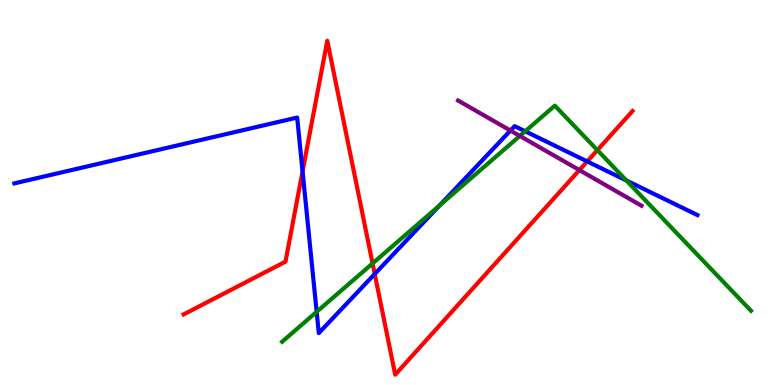[{'lines': ['blue', 'red'], 'intersections': [{'x': 3.9, 'y': 5.55}, {'x': 4.84, 'y': 2.88}, {'x': 7.58, 'y': 5.81}]}, {'lines': ['green', 'red'], 'intersections': [{'x': 4.81, 'y': 3.16}, {'x': 7.71, 'y': 6.1}]}, {'lines': ['purple', 'red'], 'intersections': [{'x': 7.48, 'y': 5.58}]}, {'lines': ['blue', 'green'], 'intersections': [{'x': 4.09, 'y': 1.9}, {'x': 5.67, 'y': 4.67}, {'x': 6.78, 'y': 6.59}, {'x': 8.08, 'y': 5.31}]}, {'lines': ['blue', 'purple'], 'intersections': [{'x': 6.59, 'y': 6.61}]}, {'lines': ['green', 'purple'], 'intersections': [{'x': 6.71, 'y': 6.47}]}]